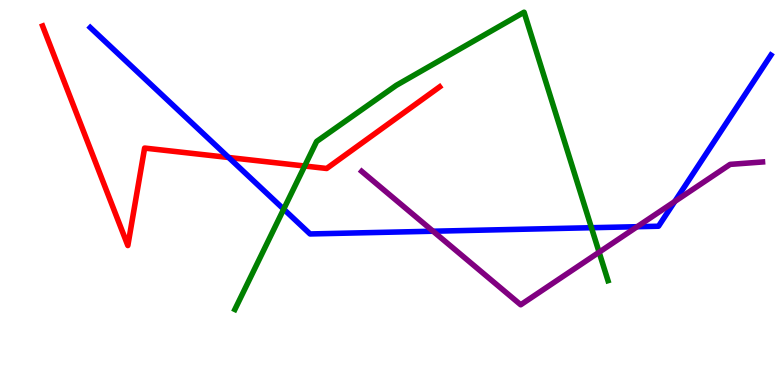[{'lines': ['blue', 'red'], 'intersections': [{'x': 2.95, 'y': 5.91}]}, {'lines': ['green', 'red'], 'intersections': [{'x': 3.93, 'y': 5.69}]}, {'lines': ['purple', 'red'], 'intersections': []}, {'lines': ['blue', 'green'], 'intersections': [{'x': 3.66, 'y': 4.57}, {'x': 7.63, 'y': 4.09}]}, {'lines': ['blue', 'purple'], 'intersections': [{'x': 5.59, 'y': 3.99}, {'x': 8.22, 'y': 4.11}, {'x': 8.71, 'y': 4.77}]}, {'lines': ['green', 'purple'], 'intersections': [{'x': 7.73, 'y': 3.45}]}]